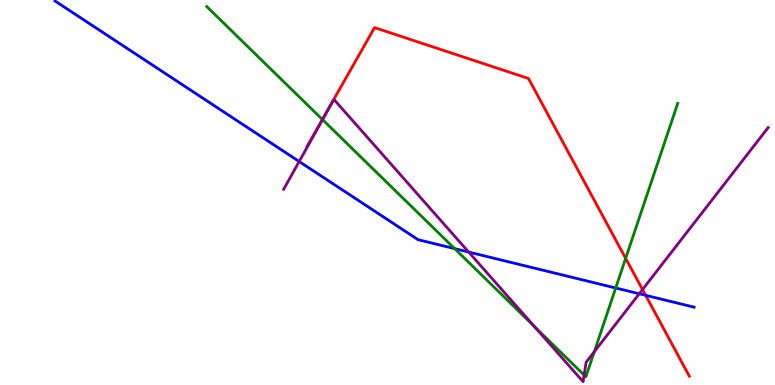[{'lines': ['blue', 'red'], 'intersections': [{'x': 8.33, 'y': 2.33}]}, {'lines': ['green', 'red'], 'intersections': [{'x': 4.16, 'y': 6.9}, {'x': 8.07, 'y': 3.29}]}, {'lines': ['purple', 'red'], 'intersections': [{'x': 8.29, 'y': 2.48}]}, {'lines': ['blue', 'green'], 'intersections': [{'x': 5.87, 'y': 3.54}, {'x': 7.94, 'y': 2.52}]}, {'lines': ['blue', 'purple'], 'intersections': [{'x': 3.86, 'y': 5.81}, {'x': 6.05, 'y': 3.45}, {'x': 8.25, 'y': 2.37}]}, {'lines': ['green', 'purple'], 'intersections': [{'x': 4.16, 'y': 6.89}, {'x': 6.9, 'y': 1.52}, {'x': 7.54, 'y': 0.258}, {'x': 7.67, 'y': 0.866}]}]